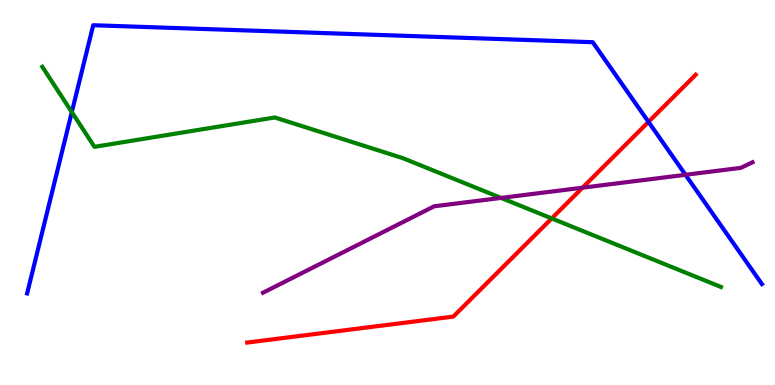[{'lines': ['blue', 'red'], 'intersections': [{'x': 8.37, 'y': 6.83}]}, {'lines': ['green', 'red'], 'intersections': [{'x': 7.12, 'y': 4.33}]}, {'lines': ['purple', 'red'], 'intersections': [{'x': 7.52, 'y': 5.12}]}, {'lines': ['blue', 'green'], 'intersections': [{'x': 0.927, 'y': 7.09}]}, {'lines': ['blue', 'purple'], 'intersections': [{'x': 8.84, 'y': 5.46}]}, {'lines': ['green', 'purple'], 'intersections': [{'x': 6.47, 'y': 4.86}]}]